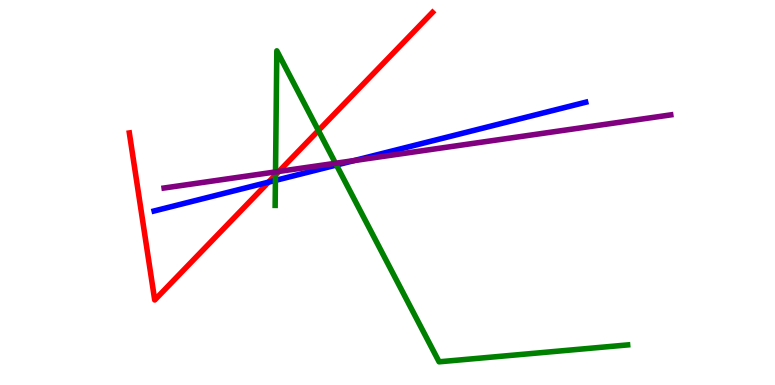[{'lines': ['blue', 'red'], 'intersections': [{'x': 3.47, 'y': 5.27}]}, {'lines': ['green', 'red'], 'intersections': [{'x': 3.55, 'y': 5.46}, {'x': 4.11, 'y': 6.61}]}, {'lines': ['purple', 'red'], 'intersections': [{'x': 3.6, 'y': 5.55}]}, {'lines': ['blue', 'green'], 'intersections': [{'x': 3.55, 'y': 5.31}, {'x': 4.34, 'y': 5.71}]}, {'lines': ['blue', 'purple'], 'intersections': [{'x': 4.57, 'y': 5.83}]}, {'lines': ['green', 'purple'], 'intersections': [{'x': 3.56, 'y': 5.53}, {'x': 4.33, 'y': 5.76}]}]